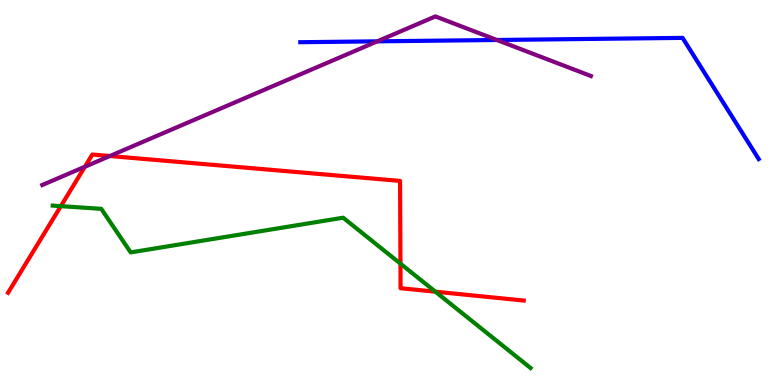[{'lines': ['blue', 'red'], 'intersections': []}, {'lines': ['green', 'red'], 'intersections': [{'x': 0.785, 'y': 4.65}, {'x': 5.17, 'y': 3.15}, {'x': 5.62, 'y': 2.42}]}, {'lines': ['purple', 'red'], 'intersections': [{'x': 1.1, 'y': 5.67}, {'x': 1.42, 'y': 5.95}]}, {'lines': ['blue', 'green'], 'intersections': []}, {'lines': ['blue', 'purple'], 'intersections': [{'x': 4.87, 'y': 8.93}, {'x': 6.41, 'y': 8.96}]}, {'lines': ['green', 'purple'], 'intersections': []}]